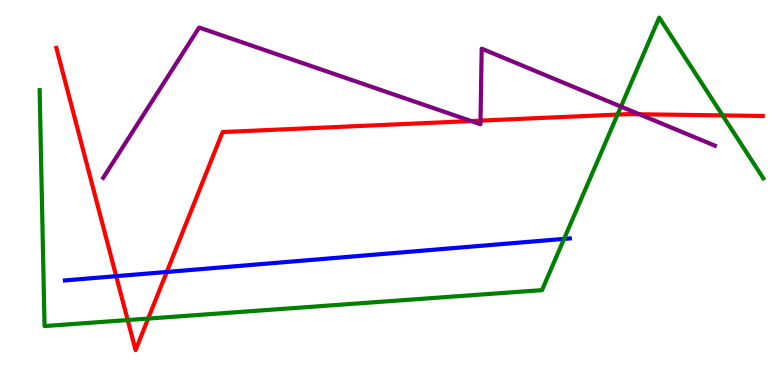[{'lines': ['blue', 'red'], 'intersections': [{'x': 1.5, 'y': 2.83}, {'x': 2.15, 'y': 2.94}]}, {'lines': ['green', 'red'], 'intersections': [{'x': 1.65, 'y': 1.69}, {'x': 1.91, 'y': 1.72}, {'x': 7.97, 'y': 7.02}, {'x': 9.32, 'y': 7.0}]}, {'lines': ['purple', 'red'], 'intersections': [{'x': 6.08, 'y': 6.86}, {'x': 6.2, 'y': 6.87}, {'x': 8.25, 'y': 7.03}]}, {'lines': ['blue', 'green'], 'intersections': [{'x': 7.28, 'y': 3.8}]}, {'lines': ['blue', 'purple'], 'intersections': []}, {'lines': ['green', 'purple'], 'intersections': [{'x': 8.01, 'y': 7.23}]}]